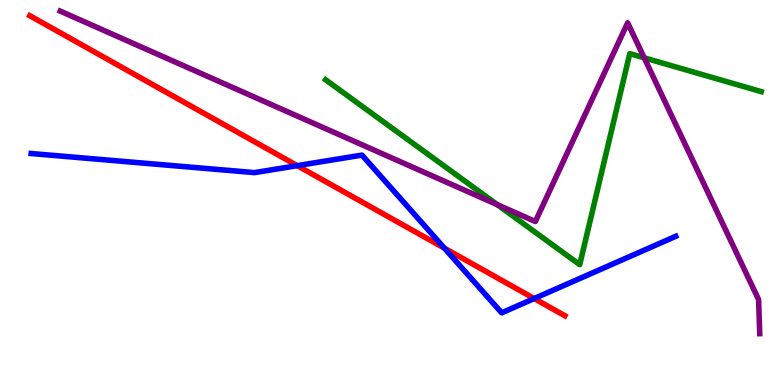[{'lines': ['blue', 'red'], 'intersections': [{'x': 3.84, 'y': 5.7}, {'x': 5.73, 'y': 3.55}, {'x': 6.89, 'y': 2.25}]}, {'lines': ['green', 'red'], 'intersections': []}, {'lines': ['purple', 'red'], 'intersections': []}, {'lines': ['blue', 'green'], 'intersections': []}, {'lines': ['blue', 'purple'], 'intersections': []}, {'lines': ['green', 'purple'], 'intersections': [{'x': 6.42, 'y': 4.68}, {'x': 8.31, 'y': 8.5}]}]